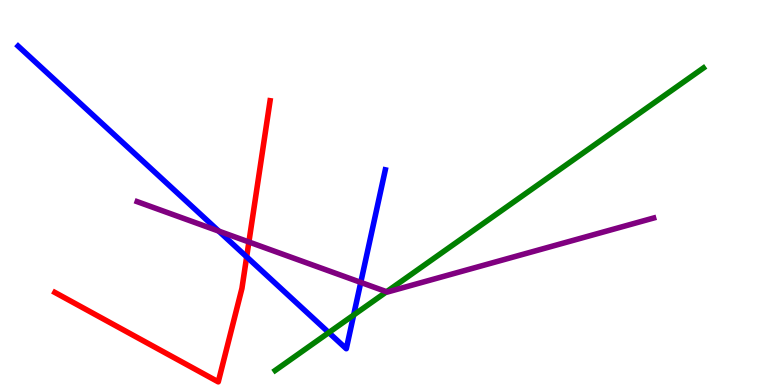[{'lines': ['blue', 'red'], 'intersections': [{'x': 3.18, 'y': 3.33}]}, {'lines': ['green', 'red'], 'intersections': []}, {'lines': ['purple', 'red'], 'intersections': [{'x': 3.21, 'y': 3.71}]}, {'lines': ['blue', 'green'], 'intersections': [{'x': 4.24, 'y': 1.36}, {'x': 4.56, 'y': 1.82}]}, {'lines': ['blue', 'purple'], 'intersections': [{'x': 2.82, 'y': 4.0}, {'x': 4.66, 'y': 2.67}]}, {'lines': ['green', 'purple'], 'intersections': [{'x': 4.99, 'y': 2.42}]}]